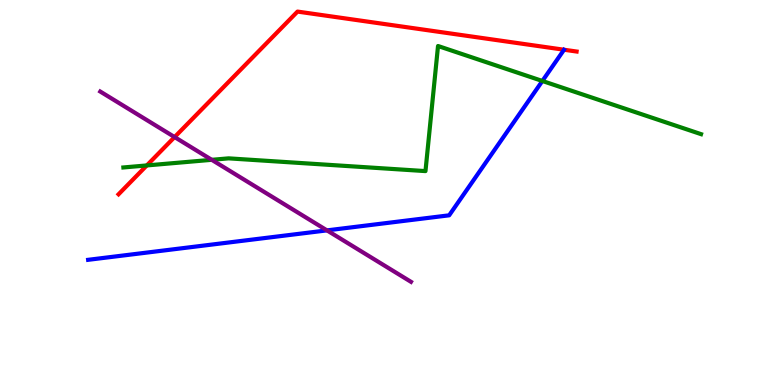[{'lines': ['blue', 'red'], 'intersections': []}, {'lines': ['green', 'red'], 'intersections': [{'x': 1.89, 'y': 5.7}]}, {'lines': ['purple', 'red'], 'intersections': [{'x': 2.25, 'y': 6.44}]}, {'lines': ['blue', 'green'], 'intersections': [{'x': 7.0, 'y': 7.9}]}, {'lines': ['blue', 'purple'], 'intersections': [{'x': 4.22, 'y': 4.02}]}, {'lines': ['green', 'purple'], 'intersections': [{'x': 2.73, 'y': 5.85}]}]